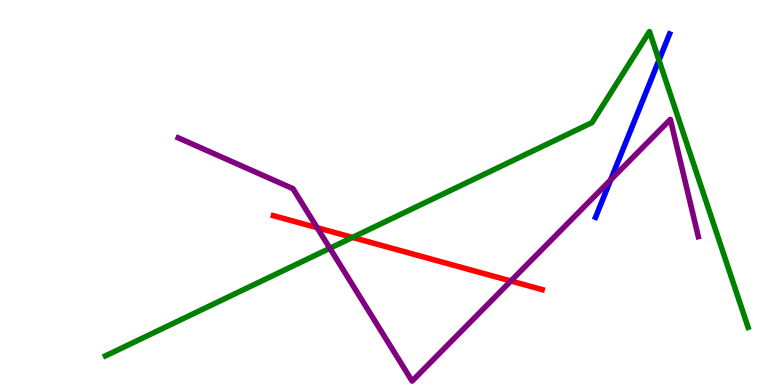[{'lines': ['blue', 'red'], 'intersections': []}, {'lines': ['green', 'red'], 'intersections': [{'x': 4.55, 'y': 3.83}]}, {'lines': ['purple', 'red'], 'intersections': [{'x': 4.09, 'y': 4.09}, {'x': 6.59, 'y': 2.7}]}, {'lines': ['blue', 'green'], 'intersections': [{'x': 8.5, 'y': 8.44}]}, {'lines': ['blue', 'purple'], 'intersections': [{'x': 7.88, 'y': 5.33}]}, {'lines': ['green', 'purple'], 'intersections': [{'x': 4.26, 'y': 3.55}]}]